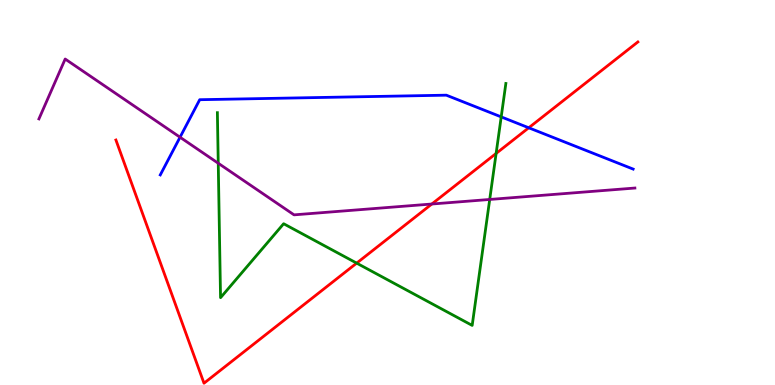[{'lines': ['blue', 'red'], 'intersections': [{'x': 6.82, 'y': 6.68}]}, {'lines': ['green', 'red'], 'intersections': [{'x': 4.6, 'y': 3.17}, {'x': 6.4, 'y': 6.01}]}, {'lines': ['purple', 'red'], 'intersections': [{'x': 5.57, 'y': 4.7}]}, {'lines': ['blue', 'green'], 'intersections': [{'x': 6.47, 'y': 6.96}]}, {'lines': ['blue', 'purple'], 'intersections': [{'x': 2.32, 'y': 6.44}]}, {'lines': ['green', 'purple'], 'intersections': [{'x': 2.82, 'y': 5.76}, {'x': 6.32, 'y': 4.82}]}]